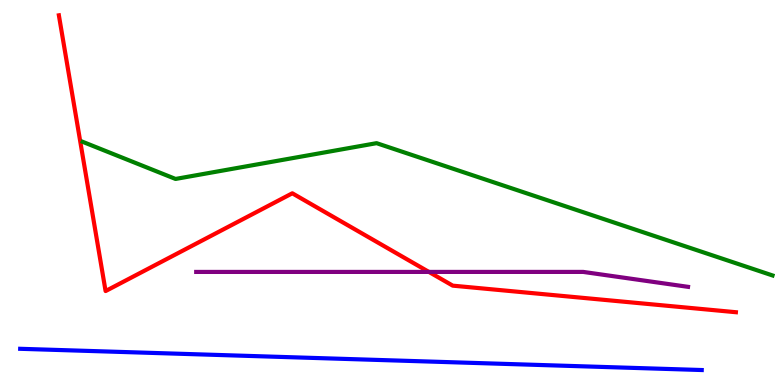[{'lines': ['blue', 'red'], 'intersections': []}, {'lines': ['green', 'red'], 'intersections': []}, {'lines': ['purple', 'red'], 'intersections': [{'x': 5.53, 'y': 2.94}]}, {'lines': ['blue', 'green'], 'intersections': []}, {'lines': ['blue', 'purple'], 'intersections': []}, {'lines': ['green', 'purple'], 'intersections': []}]